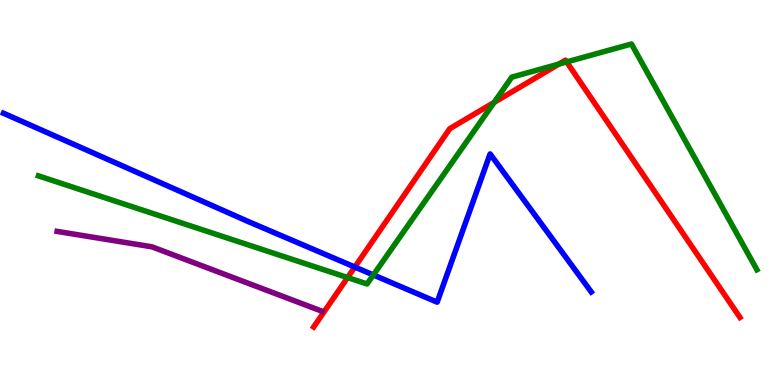[{'lines': ['blue', 'red'], 'intersections': [{'x': 4.58, 'y': 3.06}]}, {'lines': ['green', 'red'], 'intersections': [{'x': 4.49, 'y': 2.79}, {'x': 6.38, 'y': 7.34}, {'x': 7.21, 'y': 8.34}, {'x': 7.31, 'y': 8.39}]}, {'lines': ['purple', 'red'], 'intersections': []}, {'lines': ['blue', 'green'], 'intersections': [{'x': 4.82, 'y': 2.86}]}, {'lines': ['blue', 'purple'], 'intersections': []}, {'lines': ['green', 'purple'], 'intersections': []}]